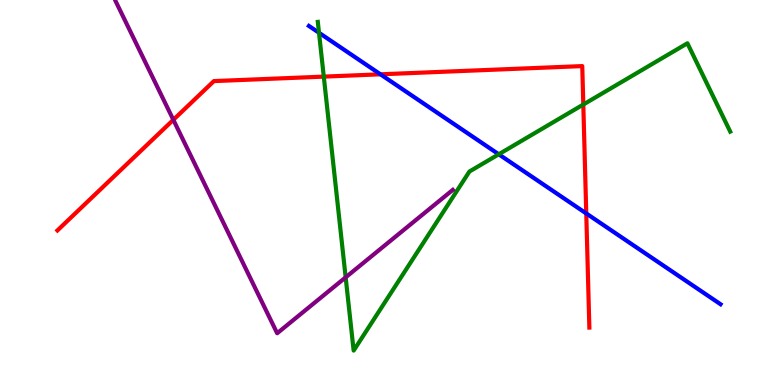[{'lines': ['blue', 'red'], 'intersections': [{'x': 4.91, 'y': 8.07}, {'x': 7.56, 'y': 4.46}]}, {'lines': ['green', 'red'], 'intersections': [{'x': 4.18, 'y': 8.01}, {'x': 7.53, 'y': 7.28}]}, {'lines': ['purple', 'red'], 'intersections': [{'x': 2.24, 'y': 6.89}]}, {'lines': ['blue', 'green'], 'intersections': [{'x': 4.12, 'y': 9.15}, {'x': 6.44, 'y': 5.99}]}, {'lines': ['blue', 'purple'], 'intersections': []}, {'lines': ['green', 'purple'], 'intersections': [{'x': 4.46, 'y': 2.8}]}]